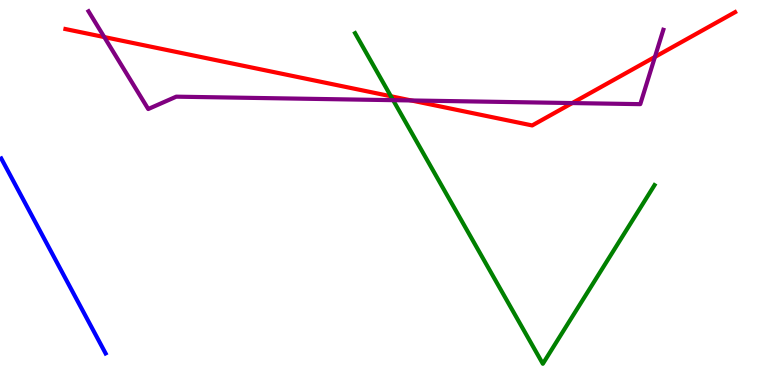[{'lines': ['blue', 'red'], 'intersections': []}, {'lines': ['green', 'red'], 'intersections': [{'x': 5.04, 'y': 7.5}]}, {'lines': ['purple', 'red'], 'intersections': [{'x': 1.35, 'y': 9.04}, {'x': 5.31, 'y': 7.39}, {'x': 7.38, 'y': 7.32}, {'x': 8.45, 'y': 8.52}]}, {'lines': ['blue', 'green'], 'intersections': []}, {'lines': ['blue', 'purple'], 'intersections': []}, {'lines': ['green', 'purple'], 'intersections': [{'x': 5.07, 'y': 7.4}]}]